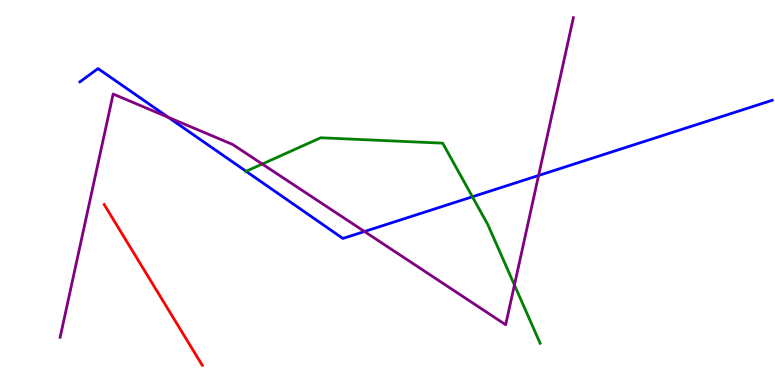[{'lines': ['blue', 'red'], 'intersections': []}, {'lines': ['green', 'red'], 'intersections': []}, {'lines': ['purple', 'red'], 'intersections': []}, {'lines': ['blue', 'green'], 'intersections': [{'x': 3.18, 'y': 5.55}, {'x': 6.1, 'y': 4.89}]}, {'lines': ['blue', 'purple'], 'intersections': [{'x': 2.17, 'y': 6.95}, {'x': 4.7, 'y': 3.99}, {'x': 6.95, 'y': 5.44}]}, {'lines': ['green', 'purple'], 'intersections': [{'x': 3.38, 'y': 5.74}, {'x': 6.64, 'y': 2.6}]}]